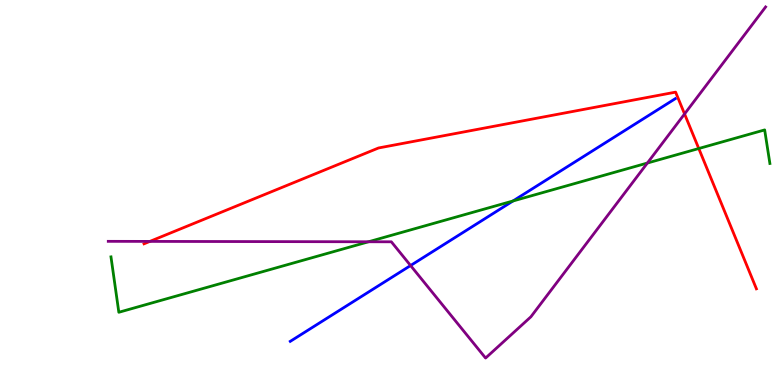[{'lines': ['blue', 'red'], 'intersections': []}, {'lines': ['green', 'red'], 'intersections': [{'x': 9.02, 'y': 6.14}]}, {'lines': ['purple', 'red'], 'intersections': [{'x': 1.93, 'y': 3.73}, {'x': 8.83, 'y': 7.04}]}, {'lines': ['blue', 'green'], 'intersections': [{'x': 6.62, 'y': 4.78}]}, {'lines': ['blue', 'purple'], 'intersections': [{'x': 5.3, 'y': 3.1}]}, {'lines': ['green', 'purple'], 'intersections': [{'x': 4.76, 'y': 3.72}, {'x': 8.35, 'y': 5.77}]}]